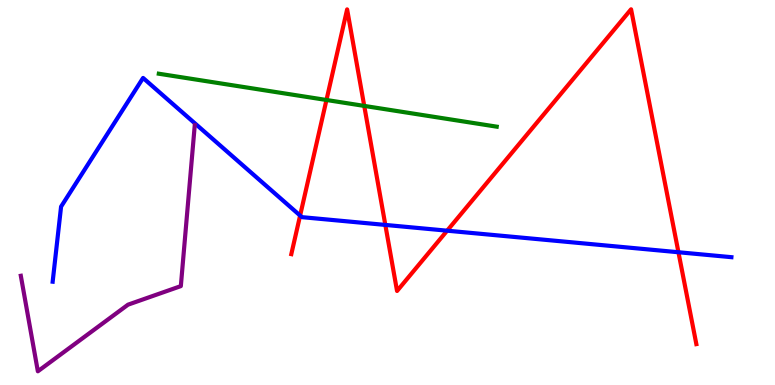[{'lines': ['blue', 'red'], 'intersections': [{'x': 3.87, 'y': 4.4}, {'x': 4.97, 'y': 4.16}, {'x': 5.77, 'y': 4.01}, {'x': 8.75, 'y': 3.45}]}, {'lines': ['green', 'red'], 'intersections': [{'x': 4.21, 'y': 7.4}, {'x': 4.7, 'y': 7.25}]}, {'lines': ['purple', 'red'], 'intersections': []}, {'lines': ['blue', 'green'], 'intersections': []}, {'lines': ['blue', 'purple'], 'intersections': []}, {'lines': ['green', 'purple'], 'intersections': []}]